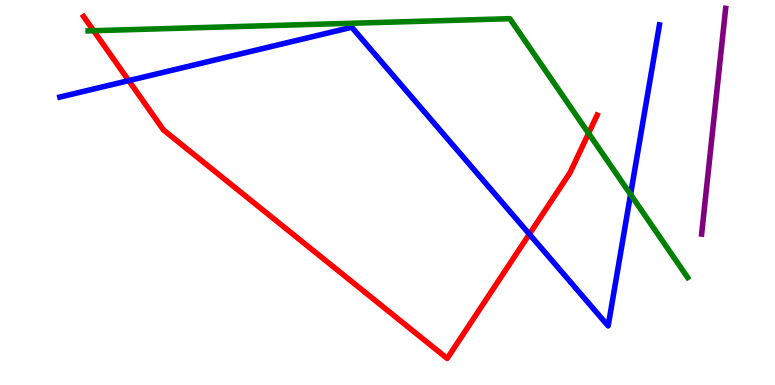[{'lines': ['blue', 'red'], 'intersections': [{'x': 1.66, 'y': 7.91}, {'x': 6.83, 'y': 3.92}]}, {'lines': ['green', 'red'], 'intersections': [{'x': 1.21, 'y': 9.2}, {'x': 7.59, 'y': 6.54}]}, {'lines': ['purple', 'red'], 'intersections': []}, {'lines': ['blue', 'green'], 'intersections': [{'x': 8.14, 'y': 4.95}]}, {'lines': ['blue', 'purple'], 'intersections': []}, {'lines': ['green', 'purple'], 'intersections': []}]